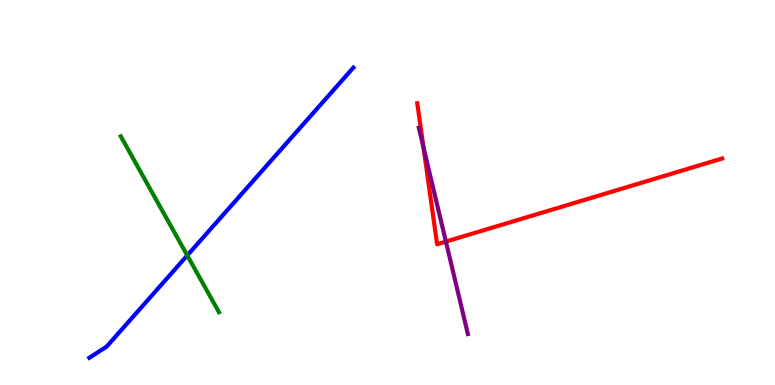[{'lines': ['blue', 'red'], 'intersections': []}, {'lines': ['green', 'red'], 'intersections': []}, {'lines': ['purple', 'red'], 'intersections': [{'x': 5.46, 'y': 6.18}, {'x': 5.75, 'y': 3.72}]}, {'lines': ['blue', 'green'], 'intersections': [{'x': 2.42, 'y': 3.37}]}, {'lines': ['blue', 'purple'], 'intersections': []}, {'lines': ['green', 'purple'], 'intersections': []}]